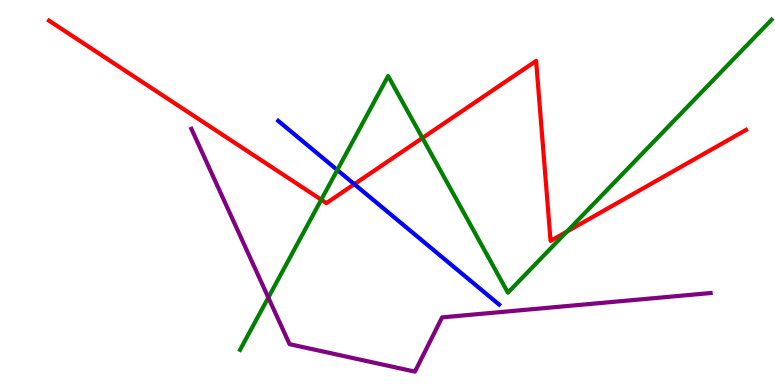[{'lines': ['blue', 'red'], 'intersections': [{'x': 4.57, 'y': 5.22}]}, {'lines': ['green', 'red'], 'intersections': [{'x': 4.15, 'y': 4.81}, {'x': 5.45, 'y': 6.42}, {'x': 7.31, 'y': 3.98}]}, {'lines': ['purple', 'red'], 'intersections': []}, {'lines': ['blue', 'green'], 'intersections': [{'x': 4.35, 'y': 5.58}]}, {'lines': ['blue', 'purple'], 'intersections': []}, {'lines': ['green', 'purple'], 'intersections': [{'x': 3.46, 'y': 2.27}]}]